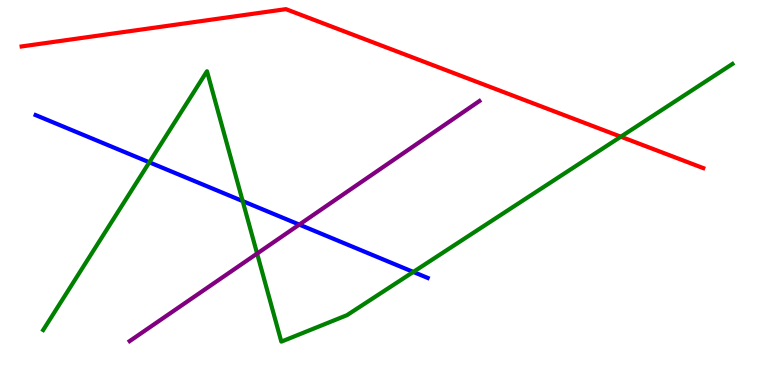[{'lines': ['blue', 'red'], 'intersections': []}, {'lines': ['green', 'red'], 'intersections': [{'x': 8.01, 'y': 6.45}]}, {'lines': ['purple', 'red'], 'intersections': []}, {'lines': ['blue', 'green'], 'intersections': [{'x': 1.93, 'y': 5.78}, {'x': 3.13, 'y': 4.78}, {'x': 5.33, 'y': 2.94}]}, {'lines': ['blue', 'purple'], 'intersections': [{'x': 3.86, 'y': 4.17}]}, {'lines': ['green', 'purple'], 'intersections': [{'x': 3.32, 'y': 3.41}]}]